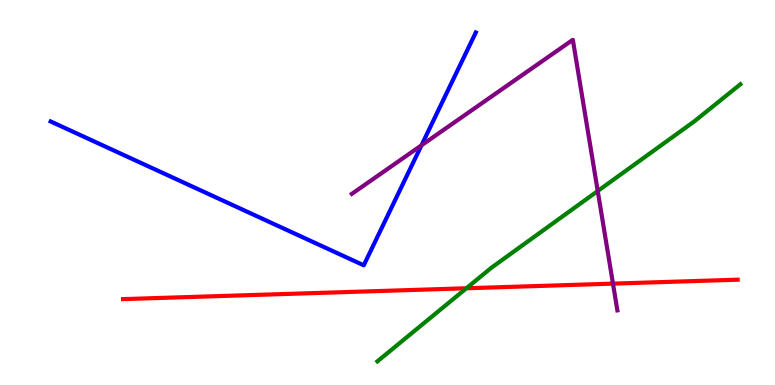[{'lines': ['blue', 'red'], 'intersections': []}, {'lines': ['green', 'red'], 'intersections': [{'x': 6.02, 'y': 2.51}]}, {'lines': ['purple', 'red'], 'intersections': [{'x': 7.91, 'y': 2.63}]}, {'lines': ['blue', 'green'], 'intersections': []}, {'lines': ['blue', 'purple'], 'intersections': [{'x': 5.44, 'y': 6.23}]}, {'lines': ['green', 'purple'], 'intersections': [{'x': 7.71, 'y': 5.04}]}]